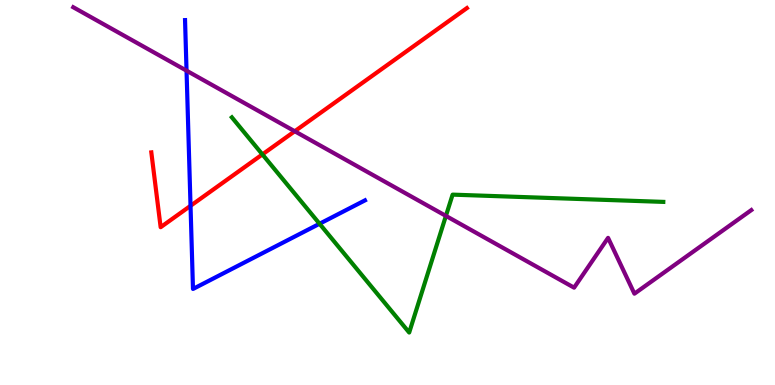[{'lines': ['blue', 'red'], 'intersections': [{'x': 2.46, 'y': 4.65}]}, {'lines': ['green', 'red'], 'intersections': [{'x': 3.39, 'y': 5.99}]}, {'lines': ['purple', 'red'], 'intersections': [{'x': 3.8, 'y': 6.59}]}, {'lines': ['blue', 'green'], 'intersections': [{'x': 4.12, 'y': 4.19}]}, {'lines': ['blue', 'purple'], 'intersections': [{'x': 2.41, 'y': 8.16}]}, {'lines': ['green', 'purple'], 'intersections': [{'x': 5.75, 'y': 4.39}]}]